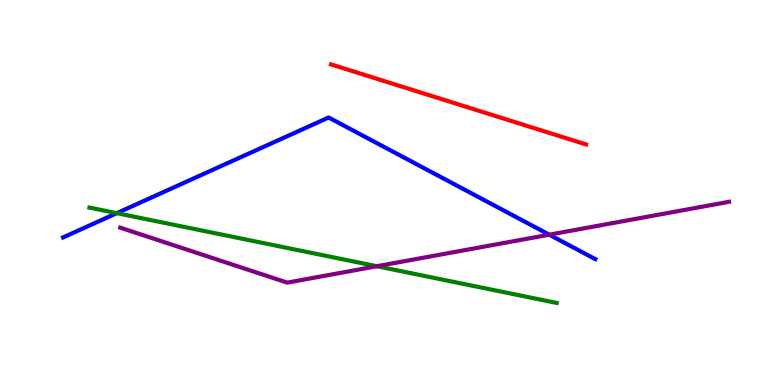[{'lines': ['blue', 'red'], 'intersections': []}, {'lines': ['green', 'red'], 'intersections': []}, {'lines': ['purple', 'red'], 'intersections': []}, {'lines': ['blue', 'green'], 'intersections': [{'x': 1.51, 'y': 4.46}]}, {'lines': ['blue', 'purple'], 'intersections': [{'x': 7.09, 'y': 3.9}]}, {'lines': ['green', 'purple'], 'intersections': [{'x': 4.86, 'y': 3.08}]}]